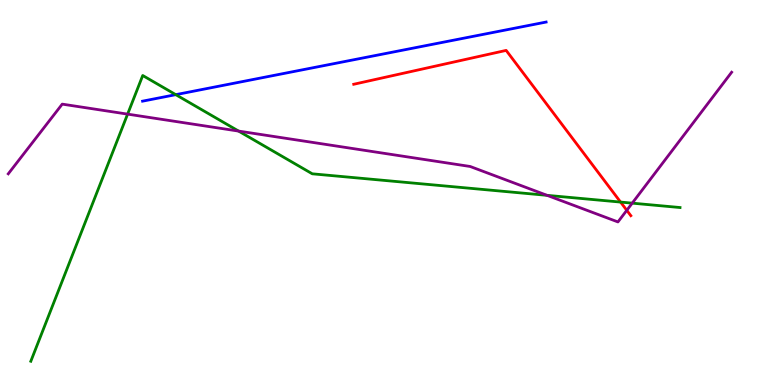[{'lines': ['blue', 'red'], 'intersections': []}, {'lines': ['green', 'red'], 'intersections': [{'x': 8.01, 'y': 4.75}]}, {'lines': ['purple', 'red'], 'intersections': [{'x': 8.09, 'y': 4.54}]}, {'lines': ['blue', 'green'], 'intersections': [{'x': 2.27, 'y': 7.54}]}, {'lines': ['blue', 'purple'], 'intersections': []}, {'lines': ['green', 'purple'], 'intersections': [{'x': 1.65, 'y': 7.04}, {'x': 3.08, 'y': 6.6}, {'x': 7.06, 'y': 4.93}, {'x': 8.16, 'y': 4.72}]}]